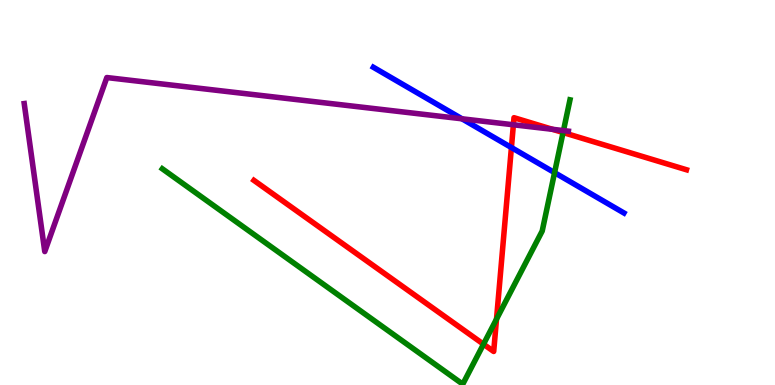[{'lines': ['blue', 'red'], 'intersections': [{'x': 6.6, 'y': 6.17}]}, {'lines': ['green', 'red'], 'intersections': [{'x': 6.24, 'y': 1.06}, {'x': 6.41, 'y': 1.71}, {'x': 7.27, 'y': 6.56}]}, {'lines': ['purple', 'red'], 'intersections': [{'x': 6.62, 'y': 6.76}, {'x': 7.13, 'y': 6.64}]}, {'lines': ['blue', 'green'], 'intersections': [{'x': 7.16, 'y': 5.52}]}, {'lines': ['blue', 'purple'], 'intersections': [{'x': 5.96, 'y': 6.91}]}, {'lines': ['green', 'purple'], 'intersections': [{'x': 7.27, 'y': 6.61}]}]